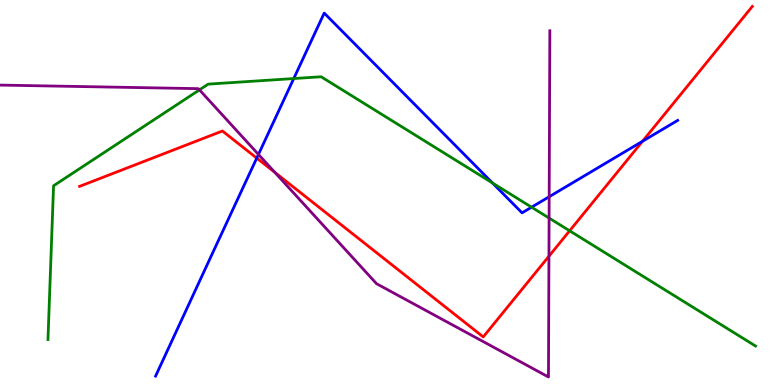[{'lines': ['blue', 'red'], 'intersections': [{'x': 3.31, 'y': 5.89}, {'x': 8.29, 'y': 6.33}]}, {'lines': ['green', 'red'], 'intersections': [{'x': 7.35, 'y': 4.01}]}, {'lines': ['purple', 'red'], 'intersections': [{'x': 3.55, 'y': 5.52}, {'x': 7.08, 'y': 3.35}]}, {'lines': ['blue', 'green'], 'intersections': [{'x': 3.79, 'y': 7.96}, {'x': 6.35, 'y': 5.25}, {'x': 6.86, 'y': 4.62}]}, {'lines': ['blue', 'purple'], 'intersections': [{'x': 3.33, 'y': 5.99}, {'x': 7.09, 'y': 4.89}]}, {'lines': ['green', 'purple'], 'intersections': [{'x': 2.57, 'y': 7.67}, {'x': 7.09, 'y': 4.34}]}]